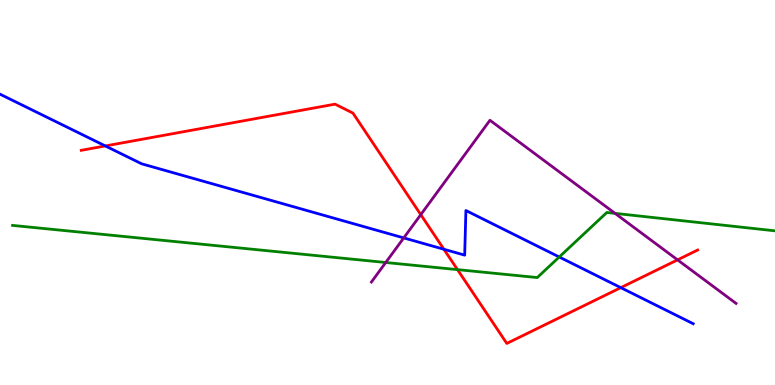[{'lines': ['blue', 'red'], 'intersections': [{'x': 1.36, 'y': 6.21}, {'x': 5.73, 'y': 3.53}, {'x': 8.01, 'y': 2.53}]}, {'lines': ['green', 'red'], 'intersections': [{'x': 5.9, 'y': 3.0}]}, {'lines': ['purple', 'red'], 'intersections': [{'x': 5.43, 'y': 4.42}, {'x': 8.74, 'y': 3.25}]}, {'lines': ['blue', 'green'], 'intersections': [{'x': 7.22, 'y': 3.32}]}, {'lines': ['blue', 'purple'], 'intersections': [{'x': 5.21, 'y': 3.82}]}, {'lines': ['green', 'purple'], 'intersections': [{'x': 4.98, 'y': 3.18}, {'x': 7.94, 'y': 4.46}]}]